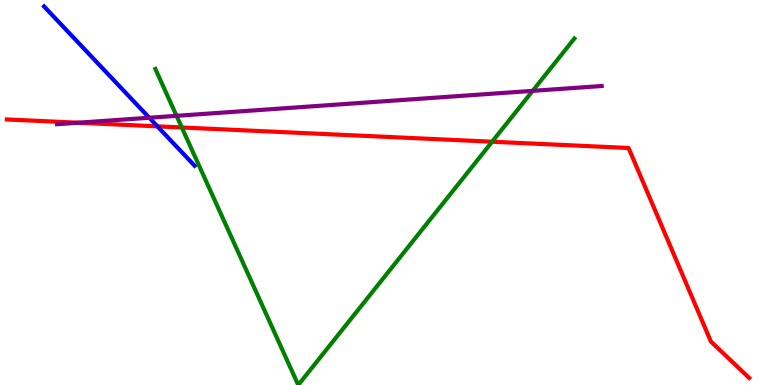[{'lines': ['blue', 'red'], 'intersections': [{'x': 2.03, 'y': 6.72}]}, {'lines': ['green', 'red'], 'intersections': [{'x': 2.35, 'y': 6.69}, {'x': 6.35, 'y': 6.32}]}, {'lines': ['purple', 'red'], 'intersections': [{'x': 1.01, 'y': 6.81}]}, {'lines': ['blue', 'green'], 'intersections': []}, {'lines': ['blue', 'purple'], 'intersections': [{'x': 1.93, 'y': 6.94}]}, {'lines': ['green', 'purple'], 'intersections': [{'x': 2.28, 'y': 6.99}, {'x': 6.87, 'y': 7.64}]}]